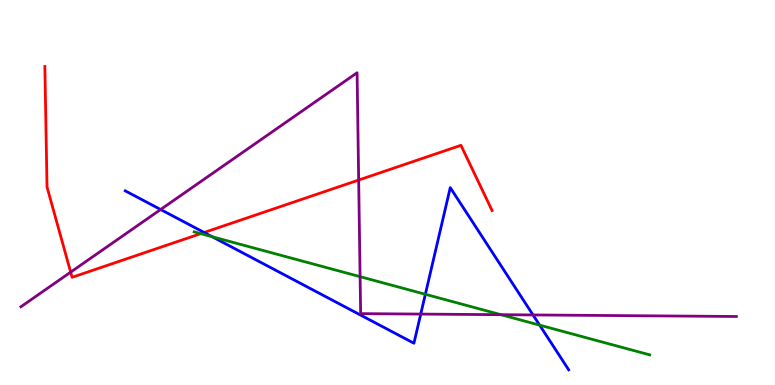[{'lines': ['blue', 'red'], 'intersections': [{'x': 2.63, 'y': 3.96}]}, {'lines': ['green', 'red'], 'intersections': [{'x': 2.59, 'y': 3.93}]}, {'lines': ['purple', 'red'], 'intersections': [{'x': 0.912, 'y': 2.93}, {'x': 4.63, 'y': 5.32}]}, {'lines': ['blue', 'green'], 'intersections': [{'x': 2.74, 'y': 3.85}, {'x': 5.49, 'y': 2.36}, {'x': 6.96, 'y': 1.55}]}, {'lines': ['blue', 'purple'], 'intersections': [{'x': 2.07, 'y': 4.56}, {'x': 5.43, 'y': 1.84}, {'x': 6.88, 'y': 1.82}]}, {'lines': ['green', 'purple'], 'intersections': [{'x': 4.65, 'y': 2.81}, {'x': 6.46, 'y': 1.83}]}]